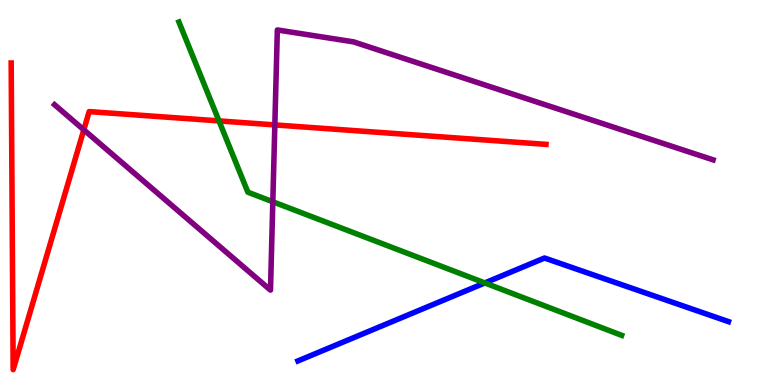[{'lines': ['blue', 'red'], 'intersections': []}, {'lines': ['green', 'red'], 'intersections': [{'x': 2.83, 'y': 6.86}]}, {'lines': ['purple', 'red'], 'intersections': [{'x': 1.08, 'y': 6.63}, {'x': 3.55, 'y': 6.76}]}, {'lines': ['blue', 'green'], 'intersections': [{'x': 6.26, 'y': 2.65}]}, {'lines': ['blue', 'purple'], 'intersections': []}, {'lines': ['green', 'purple'], 'intersections': [{'x': 3.52, 'y': 4.76}]}]